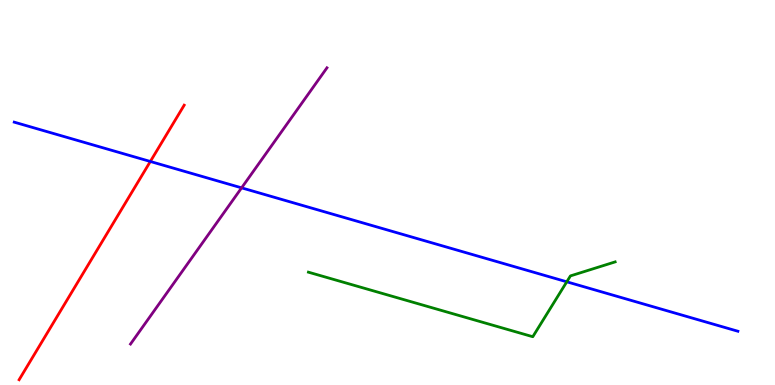[{'lines': ['blue', 'red'], 'intersections': [{'x': 1.94, 'y': 5.81}]}, {'lines': ['green', 'red'], 'intersections': []}, {'lines': ['purple', 'red'], 'intersections': []}, {'lines': ['blue', 'green'], 'intersections': [{'x': 7.31, 'y': 2.68}]}, {'lines': ['blue', 'purple'], 'intersections': [{'x': 3.12, 'y': 5.12}]}, {'lines': ['green', 'purple'], 'intersections': []}]